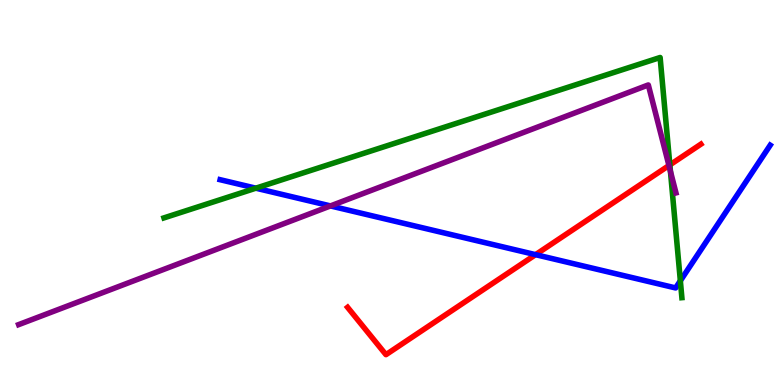[{'lines': ['blue', 'red'], 'intersections': [{'x': 6.91, 'y': 3.39}]}, {'lines': ['green', 'red'], 'intersections': [{'x': 8.64, 'y': 5.72}]}, {'lines': ['purple', 'red'], 'intersections': [{'x': 8.63, 'y': 5.7}]}, {'lines': ['blue', 'green'], 'intersections': [{'x': 3.3, 'y': 5.11}, {'x': 8.78, 'y': 2.71}]}, {'lines': ['blue', 'purple'], 'intersections': [{'x': 4.26, 'y': 4.65}]}, {'lines': ['green', 'purple'], 'intersections': [{'x': 8.65, 'y': 5.55}]}]